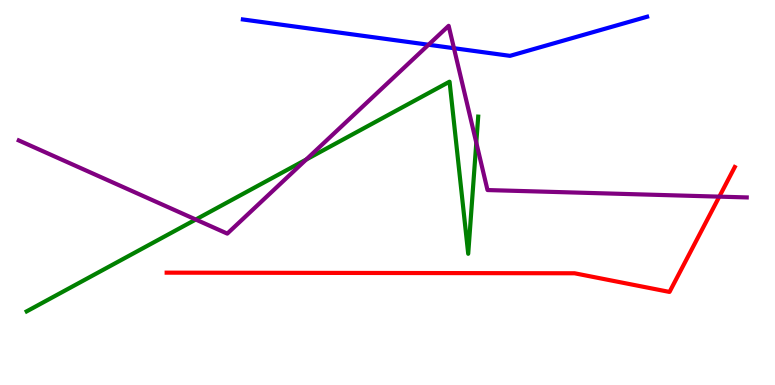[{'lines': ['blue', 'red'], 'intersections': []}, {'lines': ['green', 'red'], 'intersections': []}, {'lines': ['purple', 'red'], 'intersections': [{'x': 9.28, 'y': 4.89}]}, {'lines': ['blue', 'green'], 'intersections': []}, {'lines': ['blue', 'purple'], 'intersections': [{'x': 5.53, 'y': 8.84}, {'x': 5.86, 'y': 8.75}]}, {'lines': ['green', 'purple'], 'intersections': [{'x': 2.53, 'y': 4.3}, {'x': 3.95, 'y': 5.86}, {'x': 6.15, 'y': 6.29}]}]